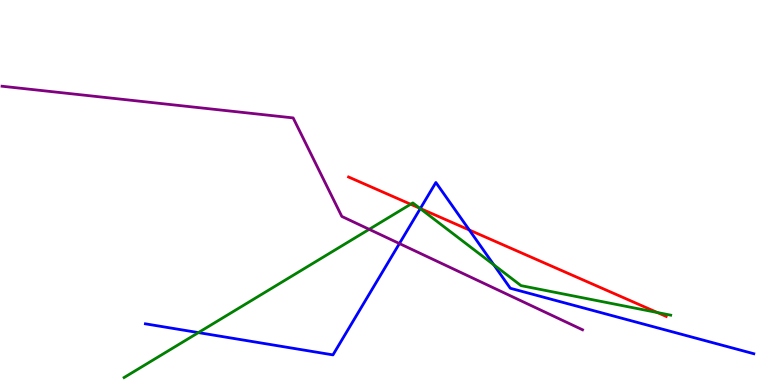[{'lines': ['blue', 'red'], 'intersections': [{'x': 5.42, 'y': 4.58}, {'x': 6.06, 'y': 4.03}]}, {'lines': ['green', 'red'], 'intersections': [{'x': 5.3, 'y': 4.69}, {'x': 5.42, 'y': 4.59}, {'x': 8.48, 'y': 1.88}]}, {'lines': ['purple', 'red'], 'intersections': []}, {'lines': ['blue', 'green'], 'intersections': [{'x': 2.56, 'y': 1.36}, {'x': 5.42, 'y': 4.58}, {'x': 6.37, 'y': 3.12}]}, {'lines': ['blue', 'purple'], 'intersections': [{'x': 5.15, 'y': 3.67}]}, {'lines': ['green', 'purple'], 'intersections': [{'x': 4.76, 'y': 4.04}]}]